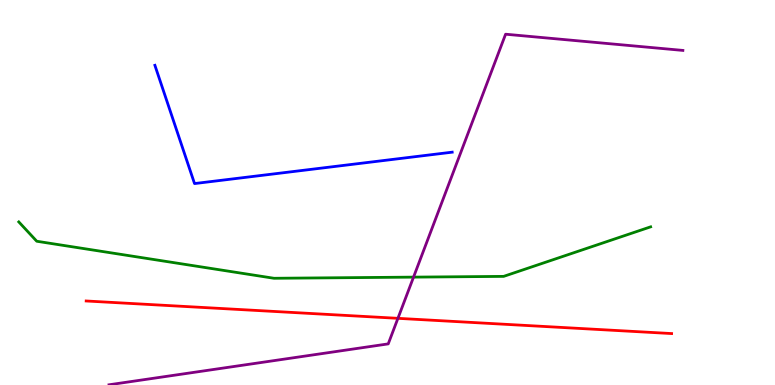[{'lines': ['blue', 'red'], 'intersections': []}, {'lines': ['green', 'red'], 'intersections': []}, {'lines': ['purple', 'red'], 'intersections': [{'x': 5.13, 'y': 1.73}]}, {'lines': ['blue', 'green'], 'intersections': []}, {'lines': ['blue', 'purple'], 'intersections': []}, {'lines': ['green', 'purple'], 'intersections': [{'x': 5.34, 'y': 2.8}]}]